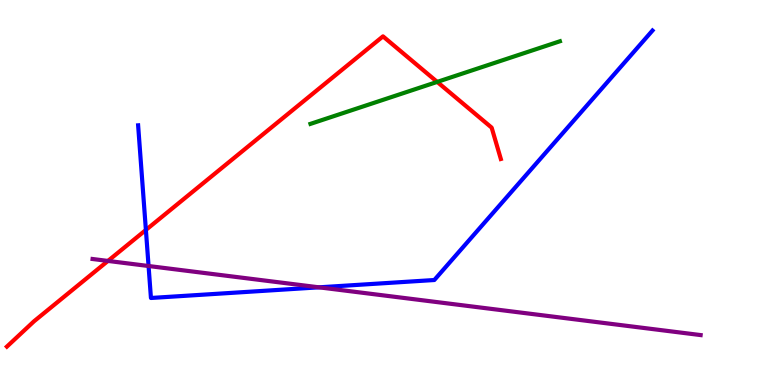[{'lines': ['blue', 'red'], 'intersections': [{'x': 1.88, 'y': 4.03}]}, {'lines': ['green', 'red'], 'intersections': [{'x': 5.64, 'y': 7.87}]}, {'lines': ['purple', 'red'], 'intersections': [{'x': 1.39, 'y': 3.22}]}, {'lines': ['blue', 'green'], 'intersections': []}, {'lines': ['blue', 'purple'], 'intersections': [{'x': 1.92, 'y': 3.09}, {'x': 4.12, 'y': 2.54}]}, {'lines': ['green', 'purple'], 'intersections': []}]